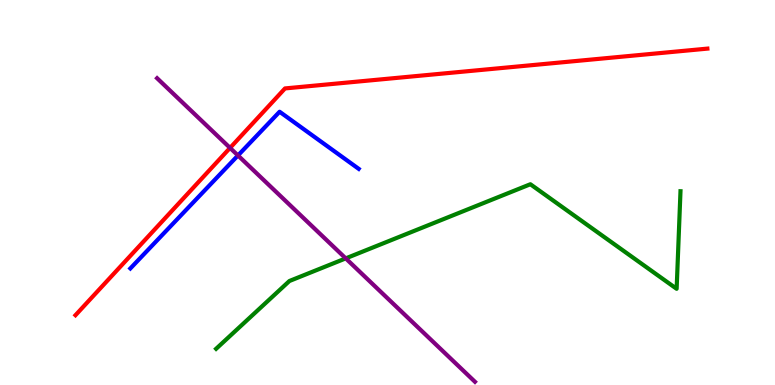[{'lines': ['blue', 'red'], 'intersections': []}, {'lines': ['green', 'red'], 'intersections': []}, {'lines': ['purple', 'red'], 'intersections': [{'x': 2.97, 'y': 6.16}]}, {'lines': ['blue', 'green'], 'intersections': []}, {'lines': ['blue', 'purple'], 'intersections': [{'x': 3.07, 'y': 5.96}]}, {'lines': ['green', 'purple'], 'intersections': [{'x': 4.46, 'y': 3.29}]}]